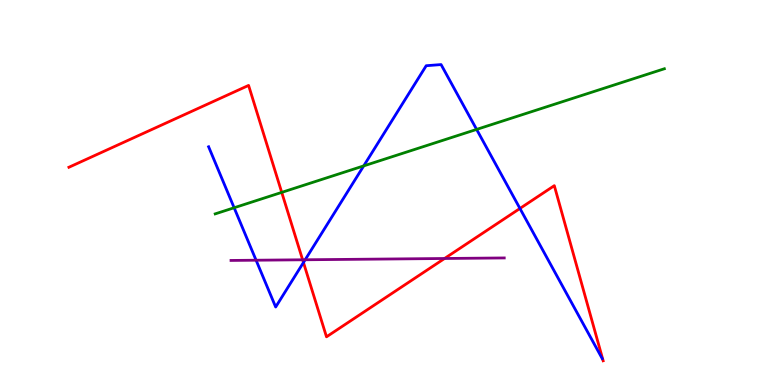[{'lines': ['blue', 'red'], 'intersections': [{'x': 3.92, 'y': 3.18}, {'x': 6.71, 'y': 4.59}]}, {'lines': ['green', 'red'], 'intersections': [{'x': 3.64, 'y': 5.0}]}, {'lines': ['purple', 'red'], 'intersections': [{'x': 3.9, 'y': 3.25}, {'x': 5.74, 'y': 3.29}]}, {'lines': ['blue', 'green'], 'intersections': [{'x': 3.02, 'y': 4.6}, {'x': 4.69, 'y': 5.69}, {'x': 6.15, 'y': 6.64}]}, {'lines': ['blue', 'purple'], 'intersections': [{'x': 3.3, 'y': 3.24}, {'x': 3.94, 'y': 3.25}]}, {'lines': ['green', 'purple'], 'intersections': []}]